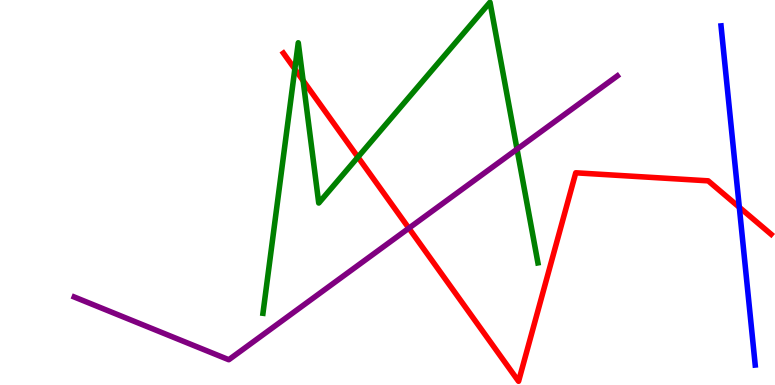[{'lines': ['blue', 'red'], 'intersections': [{'x': 9.54, 'y': 4.62}]}, {'lines': ['green', 'red'], 'intersections': [{'x': 3.8, 'y': 8.21}, {'x': 3.91, 'y': 7.91}, {'x': 4.62, 'y': 5.92}]}, {'lines': ['purple', 'red'], 'intersections': [{'x': 5.28, 'y': 4.07}]}, {'lines': ['blue', 'green'], 'intersections': []}, {'lines': ['blue', 'purple'], 'intersections': []}, {'lines': ['green', 'purple'], 'intersections': [{'x': 6.67, 'y': 6.12}]}]